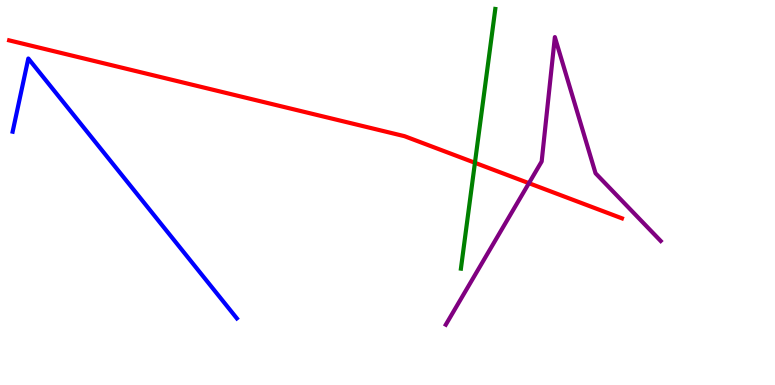[{'lines': ['blue', 'red'], 'intersections': []}, {'lines': ['green', 'red'], 'intersections': [{'x': 6.13, 'y': 5.77}]}, {'lines': ['purple', 'red'], 'intersections': [{'x': 6.82, 'y': 5.24}]}, {'lines': ['blue', 'green'], 'intersections': []}, {'lines': ['blue', 'purple'], 'intersections': []}, {'lines': ['green', 'purple'], 'intersections': []}]